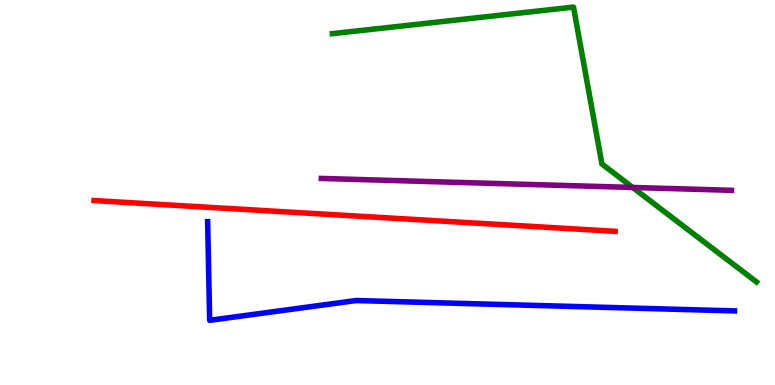[{'lines': ['blue', 'red'], 'intersections': []}, {'lines': ['green', 'red'], 'intersections': []}, {'lines': ['purple', 'red'], 'intersections': []}, {'lines': ['blue', 'green'], 'intersections': []}, {'lines': ['blue', 'purple'], 'intersections': []}, {'lines': ['green', 'purple'], 'intersections': [{'x': 8.16, 'y': 5.13}]}]